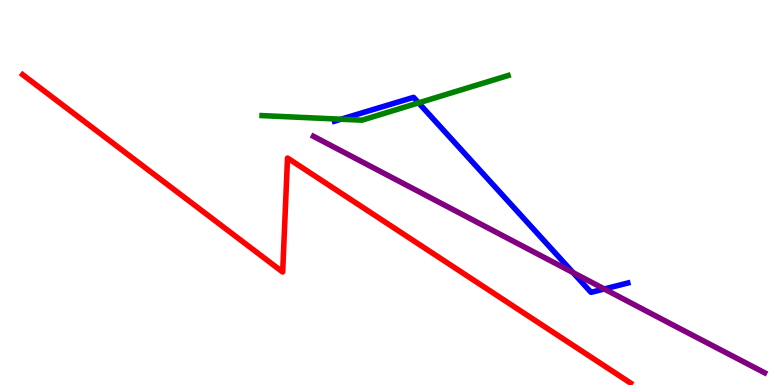[{'lines': ['blue', 'red'], 'intersections': []}, {'lines': ['green', 'red'], 'intersections': []}, {'lines': ['purple', 'red'], 'intersections': []}, {'lines': ['blue', 'green'], 'intersections': [{'x': 4.4, 'y': 6.9}, {'x': 5.4, 'y': 7.33}]}, {'lines': ['blue', 'purple'], 'intersections': [{'x': 7.39, 'y': 2.92}, {'x': 7.8, 'y': 2.49}]}, {'lines': ['green', 'purple'], 'intersections': []}]